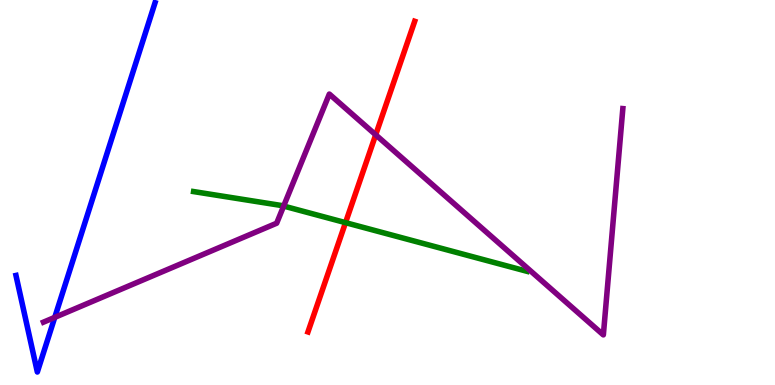[{'lines': ['blue', 'red'], 'intersections': []}, {'lines': ['green', 'red'], 'intersections': [{'x': 4.46, 'y': 4.22}]}, {'lines': ['purple', 'red'], 'intersections': [{'x': 4.85, 'y': 6.5}]}, {'lines': ['blue', 'green'], 'intersections': []}, {'lines': ['blue', 'purple'], 'intersections': [{'x': 0.707, 'y': 1.76}]}, {'lines': ['green', 'purple'], 'intersections': [{'x': 3.66, 'y': 4.65}]}]